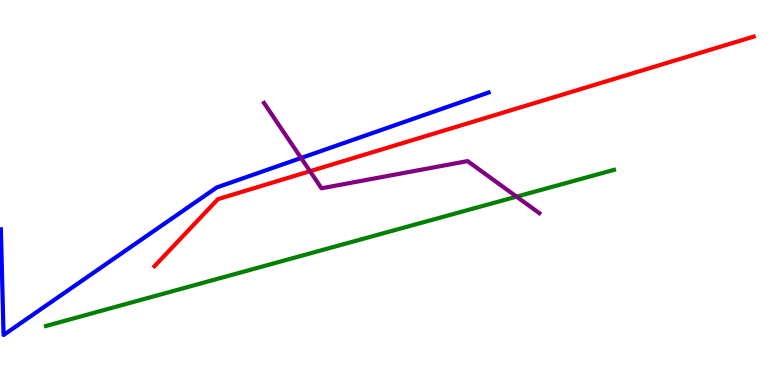[{'lines': ['blue', 'red'], 'intersections': []}, {'lines': ['green', 'red'], 'intersections': []}, {'lines': ['purple', 'red'], 'intersections': [{'x': 4.0, 'y': 5.55}]}, {'lines': ['blue', 'green'], 'intersections': []}, {'lines': ['blue', 'purple'], 'intersections': [{'x': 3.89, 'y': 5.9}]}, {'lines': ['green', 'purple'], 'intersections': [{'x': 6.67, 'y': 4.89}]}]